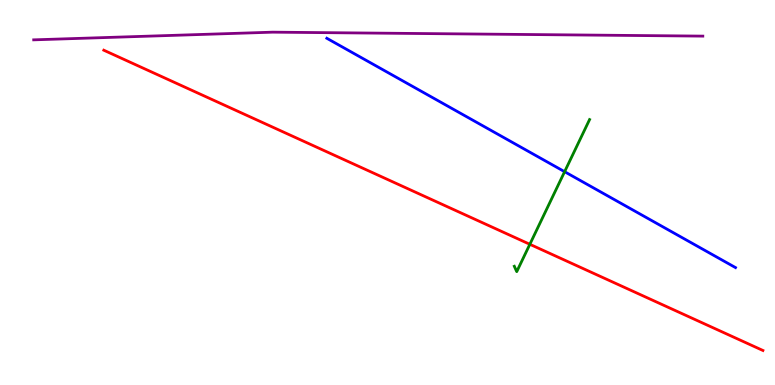[{'lines': ['blue', 'red'], 'intersections': []}, {'lines': ['green', 'red'], 'intersections': [{'x': 6.84, 'y': 3.65}]}, {'lines': ['purple', 'red'], 'intersections': []}, {'lines': ['blue', 'green'], 'intersections': [{'x': 7.29, 'y': 5.54}]}, {'lines': ['blue', 'purple'], 'intersections': []}, {'lines': ['green', 'purple'], 'intersections': []}]